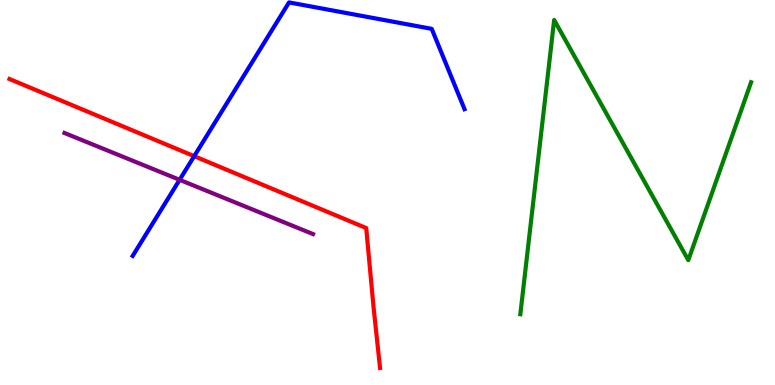[{'lines': ['blue', 'red'], 'intersections': [{'x': 2.51, 'y': 5.94}]}, {'lines': ['green', 'red'], 'intersections': []}, {'lines': ['purple', 'red'], 'intersections': []}, {'lines': ['blue', 'green'], 'intersections': []}, {'lines': ['blue', 'purple'], 'intersections': [{'x': 2.32, 'y': 5.33}]}, {'lines': ['green', 'purple'], 'intersections': []}]